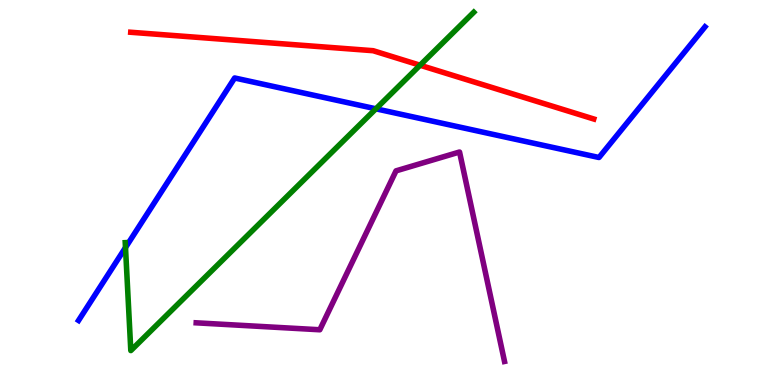[{'lines': ['blue', 'red'], 'intersections': []}, {'lines': ['green', 'red'], 'intersections': [{'x': 5.42, 'y': 8.31}]}, {'lines': ['purple', 'red'], 'intersections': []}, {'lines': ['blue', 'green'], 'intersections': [{'x': 1.62, 'y': 3.57}, {'x': 4.85, 'y': 7.17}]}, {'lines': ['blue', 'purple'], 'intersections': []}, {'lines': ['green', 'purple'], 'intersections': []}]